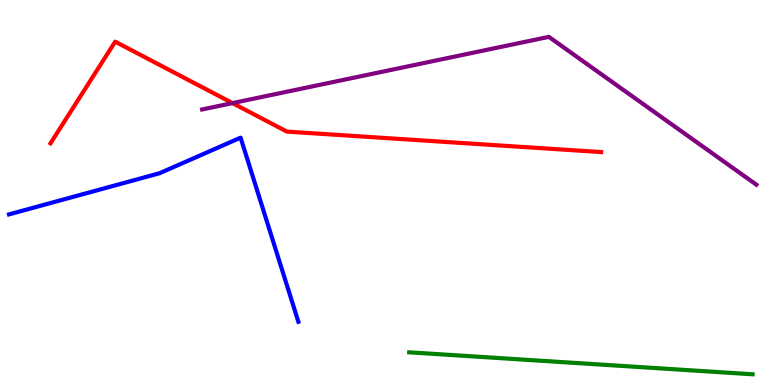[{'lines': ['blue', 'red'], 'intersections': []}, {'lines': ['green', 'red'], 'intersections': []}, {'lines': ['purple', 'red'], 'intersections': [{'x': 3.0, 'y': 7.32}]}, {'lines': ['blue', 'green'], 'intersections': []}, {'lines': ['blue', 'purple'], 'intersections': []}, {'lines': ['green', 'purple'], 'intersections': []}]